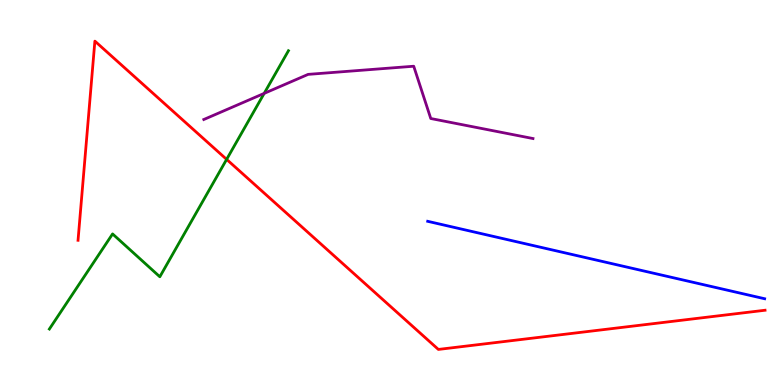[{'lines': ['blue', 'red'], 'intersections': []}, {'lines': ['green', 'red'], 'intersections': [{'x': 2.92, 'y': 5.86}]}, {'lines': ['purple', 'red'], 'intersections': []}, {'lines': ['blue', 'green'], 'intersections': []}, {'lines': ['blue', 'purple'], 'intersections': []}, {'lines': ['green', 'purple'], 'intersections': [{'x': 3.41, 'y': 7.57}]}]